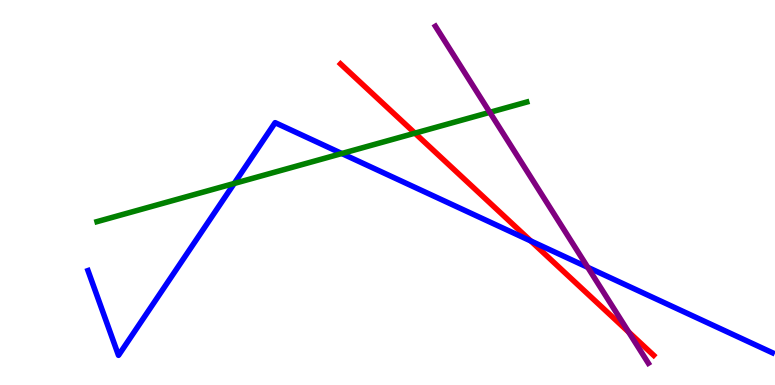[{'lines': ['blue', 'red'], 'intersections': [{'x': 6.85, 'y': 3.74}]}, {'lines': ['green', 'red'], 'intersections': [{'x': 5.35, 'y': 6.54}]}, {'lines': ['purple', 'red'], 'intersections': [{'x': 8.11, 'y': 1.38}]}, {'lines': ['blue', 'green'], 'intersections': [{'x': 3.02, 'y': 5.23}, {'x': 4.41, 'y': 6.01}]}, {'lines': ['blue', 'purple'], 'intersections': [{'x': 7.58, 'y': 3.06}]}, {'lines': ['green', 'purple'], 'intersections': [{'x': 6.32, 'y': 7.08}]}]